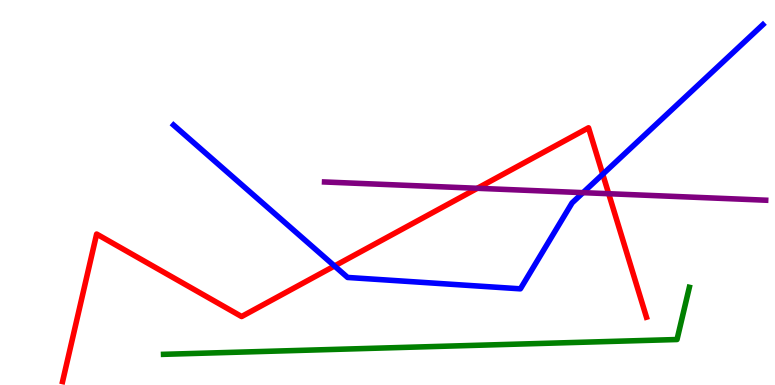[{'lines': ['blue', 'red'], 'intersections': [{'x': 4.32, 'y': 3.09}, {'x': 7.78, 'y': 5.47}]}, {'lines': ['green', 'red'], 'intersections': []}, {'lines': ['purple', 'red'], 'intersections': [{'x': 6.16, 'y': 5.11}, {'x': 7.85, 'y': 4.97}]}, {'lines': ['blue', 'green'], 'intersections': []}, {'lines': ['blue', 'purple'], 'intersections': [{'x': 7.52, 'y': 5.0}]}, {'lines': ['green', 'purple'], 'intersections': []}]